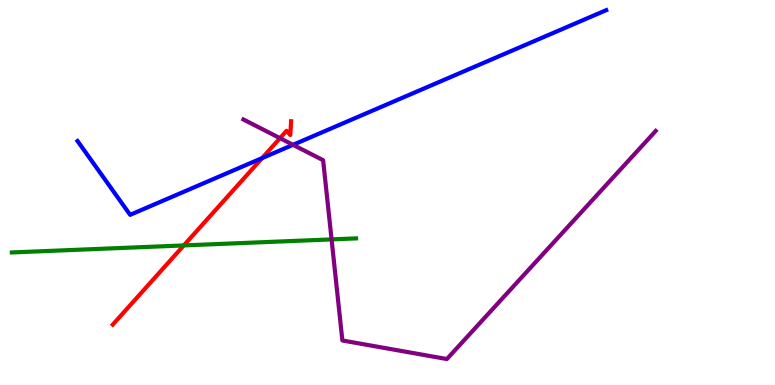[{'lines': ['blue', 'red'], 'intersections': [{'x': 3.38, 'y': 5.89}]}, {'lines': ['green', 'red'], 'intersections': [{'x': 2.37, 'y': 3.63}]}, {'lines': ['purple', 'red'], 'intersections': [{'x': 3.61, 'y': 6.41}]}, {'lines': ['blue', 'green'], 'intersections': []}, {'lines': ['blue', 'purple'], 'intersections': [{'x': 3.78, 'y': 6.24}]}, {'lines': ['green', 'purple'], 'intersections': [{'x': 4.28, 'y': 3.78}]}]